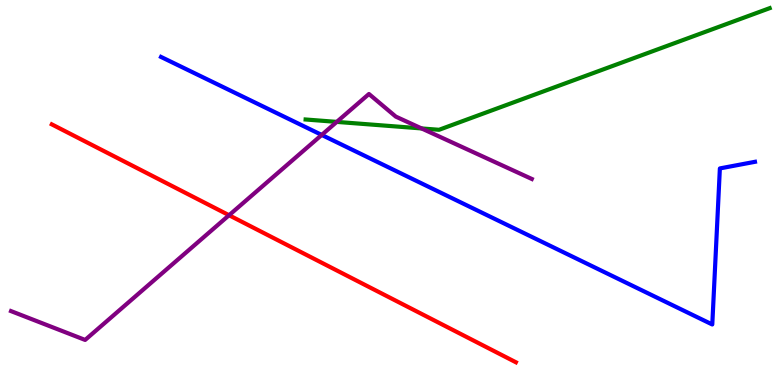[{'lines': ['blue', 'red'], 'intersections': []}, {'lines': ['green', 'red'], 'intersections': []}, {'lines': ['purple', 'red'], 'intersections': [{'x': 2.96, 'y': 4.41}]}, {'lines': ['blue', 'green'], 'intersections': []}, {'lines': ['blue', 'purple'], 'intersections': [{'x': 4.15, 'y': 6.5}]}, {'lines': ['green', 'purple'], 'intersections': [{'x': 4.35, 'y': 6.83}, {'x': 5.44, 'y': 6.66}]}]